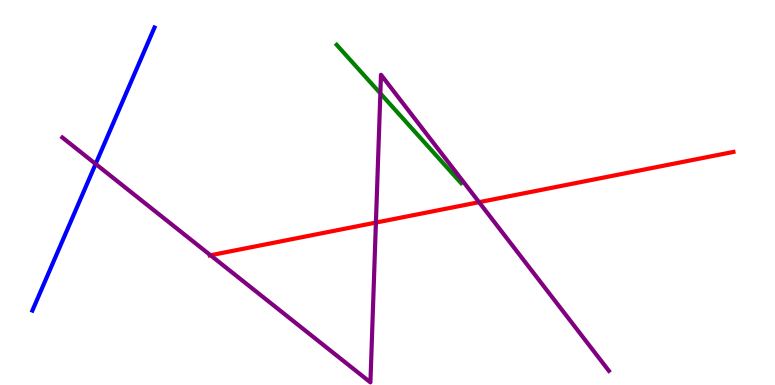[{'lines': ['blue', 'red'], 'intersections': []}, {'lines': ['green', 'red'], 'intersections': []}, {'lines': ['purple', 'red'], 'intersections': [{'x': 2.72, 'y': 3.37}, {'x': 4.85, 'y': 4.22}, {'x': 6.18, 'y': 4.75}]}, {'lines': ['blue', 'green'], 'intersections': []}, {'lines': ['blue', 'purple'], 'intersections': [{'x': 1.23, 'y': 5.74}]}, {'lines': ['green', 'purple'], 'intersections': [{'x': 4.91, 'y': 7.57}]}]